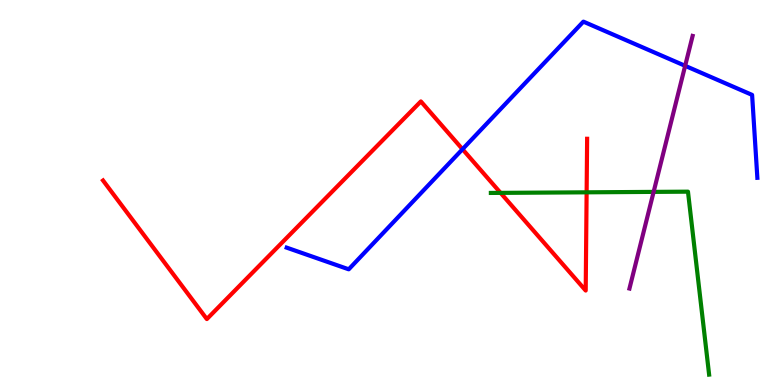[{'lines': ['blue', 'red'], 'intersections': [{'x': 5.97, 'y': 6.12}]}, {'lines': ['green', 'red'], 'intersections': [{'x': 6.46, 'y': 4.99}, {'x': 7.57, 'y': 5.0}]}, {'lines': ['purple', 'red'], 'intersections': []}, {'lines': ['blue', 'green'], 'intersections': []}, {'lines': ['blue', 'purple'], 'intersections': [{'x': 8.84, 'y': 8.29}]}, {'lines': ['green', 'purple'], 'intersections': [{'x': 8.43, 'y': 5.02}]}]